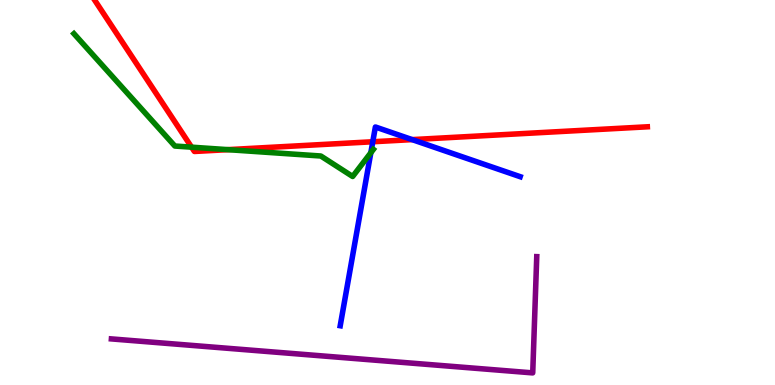[{'lines': ['blue', 'red'], 'intersections': [{'x': 4.81, 'y': 6.32}, {'x': 5.32, 'y': 6.37}]}, {'lines': ['green', 'red'], 'intersections': [{'x': 2.47, 'y': 6.18}, {'x': 2.94, 'y': 6.11}]}, {'lines': ['purple', 'red'], 'intersections': []}, {'lines': ['blue', 'green'], 'intersections': [{'x': 4.78, 'y': 6.03}]}, {'lines': ['blue', 'purple'], 'intersections': []}, {'lines': ['green', 'purple'], 'intersections': []}]